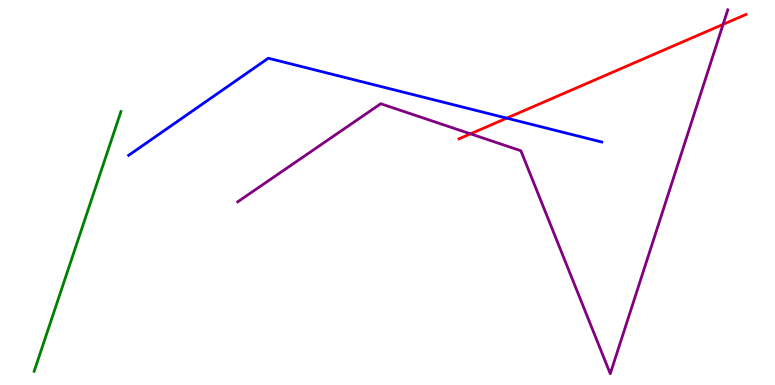[{'lines': ['blue', 'red'], 'intersections': [{'x': 6.54, 'y': 6.93}]}, {'lines': ['green', 'red'], 'intersections': []}, {'lines': ['purple', 'red'], 'intersections': [{'x': 6.07, 'y': 6.52}, {'x': 9.33, 'y': 9.37}]}, {'lines': ['blue', 'green'], 'intersections': []}, {'lines': ['blue', 'purple'], 'intersections': []}, {'lines': ['green', 'purple'], 'intersections': []}]